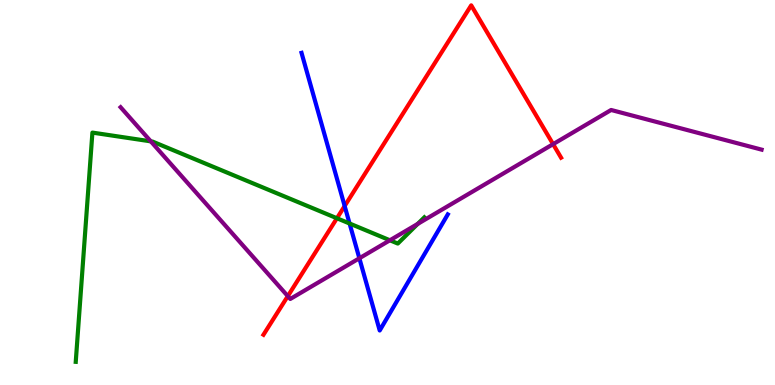[{'lines': ['blue', 'red'], 'intersections': [{'x': 4.45, 'y': 4.65}]}, {'lines': ['green', 'red'], 'intersections': [{'x': 4.35, 'y': 4.33}]}, {'lines': ['purple', 'red'], 'intersections': [{'x': 3.71, 'y': 2.31}, {'x': 7.14, 'y': 6.26}]}, {'lines': ['blue', 'green'], 'intersections': [{'x': 4.51, 'y': 4.19}]}, {'lines': ['blue', 'purple'], 'intersections': [{'x': 4.64, 'y': 3.29}]}, {'lines': ['green', 'purple'], 'intersections': [{'x': 1.95, 'y': 6.33}, {'x': 5.03, 'y': 3.76}, {'x': 5.39, 'y': 4.18}]}]